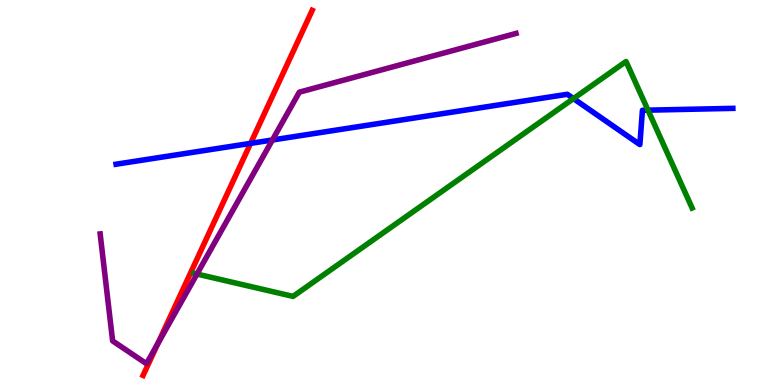[{'lines': ['blue', 'red'], 'intersections': [{'x': 3.23, 'y': 6.28}]}, {'lines': ['green', 'red'], 'intersections': []}, {'lines': ['purple', 'red'], 'intersections': [{'x': 2.04, 'y': 1.08}]}, {'lines': ['blue', 'green'], 'intersections': [{'x': 7.4, 'y': 7.44}, {'x': 8.36, 'y': 7.14}]}, {'lines': ['blue', 'purple'], 'intersections': [{'x': 3.52, 'y': 6.36}]}, {'lines': ['green', 'purple'], 'intersections': [{'x': 2.54, 'y': 2.88}]}]